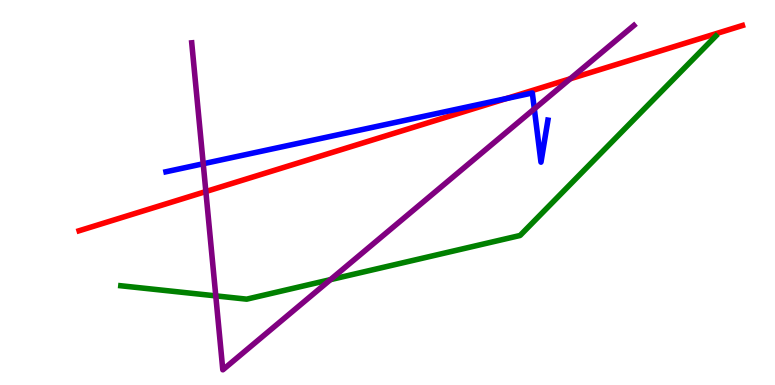[{'lines': ['blue', 'red'], 'intersections': [{'x': 6.53, 'y': 7.44}]}, {'lines': ['green', 'red'], 'intersections': []}, {'lines': ['purple', 'red'], 'intersections': [{'x': 2.66, 'y': 5.02}, {'x': 7.36, 'y': 7.95}]}, {'lines': ['blue', 'green'], 'intersections': []}, {'lines': ['blue', 'purple'], 'intersections': [{'x': 2.62, 'y': 5.75}, {'x': 6.89, 'y': 7.17}]}, {'lines': ['green', 'purple'], 'intersections': [{'x': 2.78, 'y': 2.32}, {'x': 4.26, 'y': 2.74}]}]